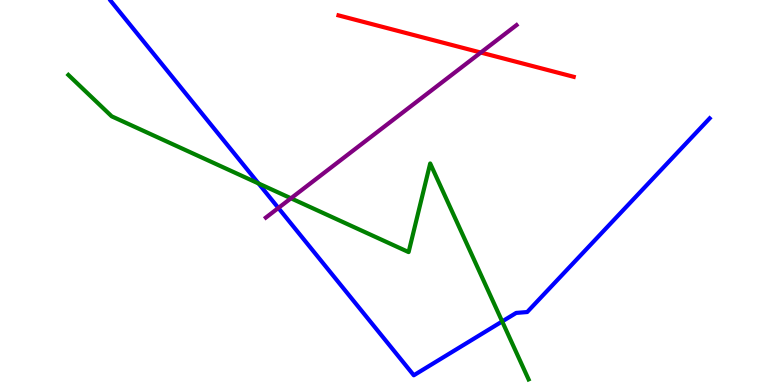[{'lines': ['blue', 'red'], 'intersections': []}, {'lines': ['green', 'red'], 'intersections': []}, {'lines': ['purple', 'red'], 'intersections': [{'x': 6.2, 'y': 8.64}]}, {'lines': ['blue', 'green'], 'intersections': [{'x': 3.34, 'y': 5.23}, {'x': 6.48, 'y': 1.65}]}, {'lines': ['blue', 'purple'], 'intersections': [{'x': 3.59, 'y': 4.6}]}, {'lines': ['green', 'purple'], 'intersections': [{'x': 3.75, 'y': 4.85}]}]